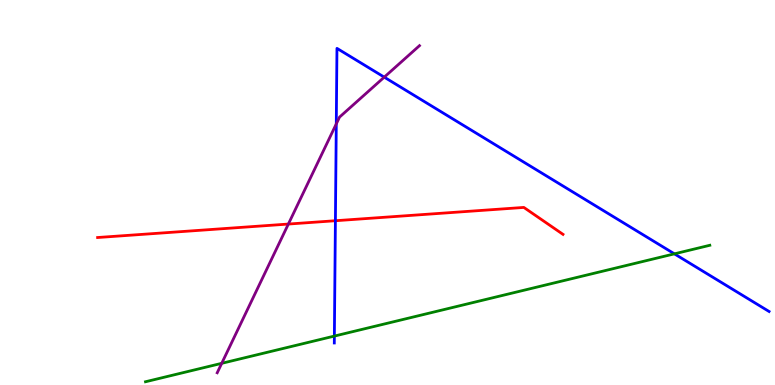[{'lines': ['blue', 'red'], 'intersections': [{'x': 4.33, 'y': 4.27}]}, {'lines': ['green', 'red'], 'intersections': []}, {'lines': ['purple', 'red'], 'intersections': [{'x': 3.72, 'y': 4.18}]}, {'lines': ['blue', 'green'], 'intersections': [{'x': 4.31, 'y': 1.27}, {'x': 8.7, 'y': 3.41}]}, {'lines': ['blue', 'purple'], 'intersections': [{'x': 4.34, 'y': 6.78}, {'x': 4.96, 'y': 8.0}]}, {'lines': ['green', 'purple'], 'intersections': [{'x': 2.86, 'y': 0.563}]}]